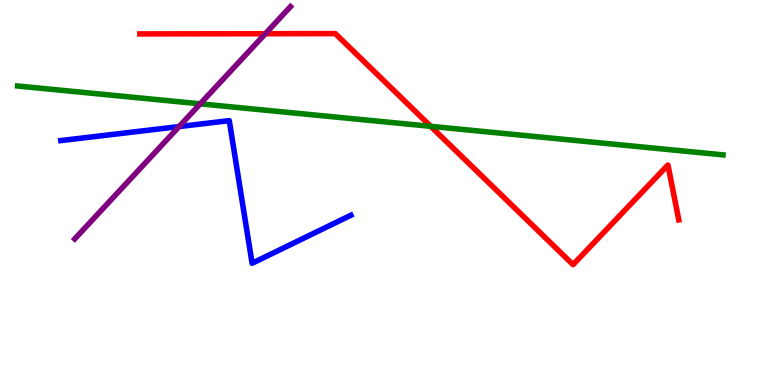[{'lines': ['blue', 'red'], 'intersections': []}, {'lines': ['green', 'red'], 'intersections': [{'x': 5.56, 'y': 6.72}]}, {'lines': ['purple', 'red'], 'intersections': [{'x': 3.42, 'y': 9.12}]}, {'lines': ['blue', 'green'], 'intersections': []}, {'lines': ['blue', 'purple'], 'intersections': [{'x': 2.31, 'y': 6.71}]}, {'lines': ['green', 'purple'], 'intersections': [{'x': 2.58, 'y': 7.3}]}]